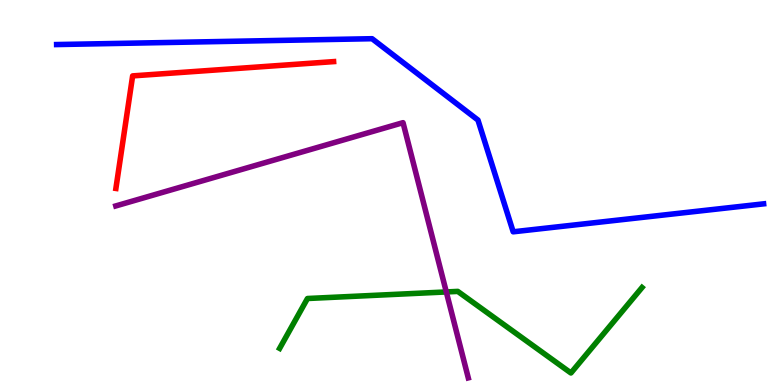[{'lines': ['blue', 'red'], 'intersections': []}, {'lines': ['green', 'red'], 'intersections': []}, {'lines': ['purple', 'red'], 'intersections': []}, {'lines': ['blue', 'green'], 'intersections': []}, {'lines': ['blue', 'purple'], 'intersections': []}, {'lines': ['green', 'purple'], 'intersections': [{'x': 5.76, 'y': 2.42}]}]